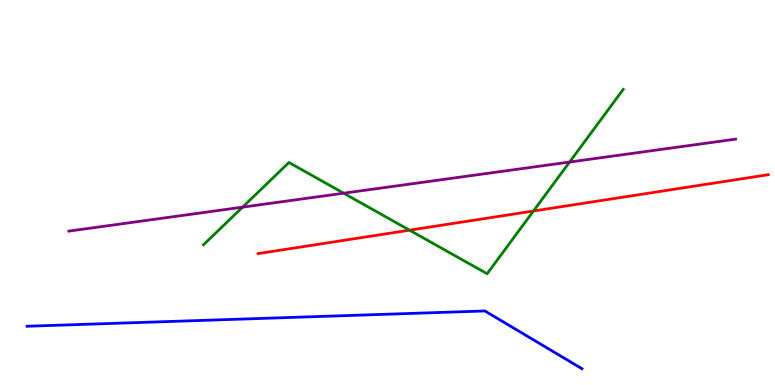[{'lines': ['blue', 'red'], 'intersections': []}, {'lines': ['green', 'red'], 'intersections': [{'x': 5.28, 'y': 4.02}, {'x': 6.88, 'y': 4.52}]}, {'lines': ['purple', 'red'], 'intersections': []}, {'lines': ['blue', 'green'], 'intersections': []}, {'lines': ['blue', 'purple'], 'intersections': []}, {'lines': ['green', 'purple'], 'intersections': [{'x': 3.13, 'y': 4.62}, {'x': 4.43, 'y': 4.98}, {'x': 7.35, 'y': 5.79}]}]